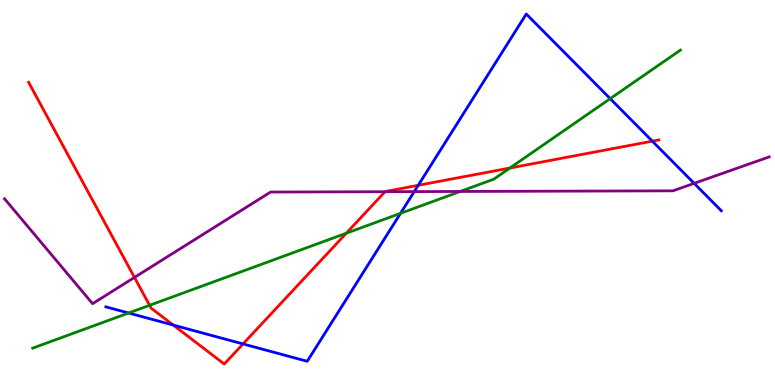[{'lines': ['blue', 'red'], 'intersections': [{'x': 2.24, 'y': 1.56}, {'x': 3.14, 'y': 1.07}, {'x': 5.4, 'y': 5.19}, {'x': 8.42, 'y': 6.33}]}, {'lines': ['green', 'red'], 'intersections': [{'x': 1.93, 'y': 2.07}, {'x': 4.47, 'y': 3.94}, {'x': 6.58, 'y': 5.64}]}, {'lines': ['purple', 'red'], 'intersections': [{'x': 1.74, 'y': 2.79}, {'x': 4.97, 'y': 5.02}]}, {'lines': ['blue', 'green'], 'intersections': [{'x': 1.66, 'y': 1.87}, {'x': 5.17, 'y': 4.46}, {'x': 7.87, 'y': 7.44}]}, {'lines': ['blue', 'purple'], 'intersections': [{'x': 5.35, 'y': 5.02}, {'x': 8.96, 'y': 5.24}]}, {'lines': ['green', 'purple'], 'intersections': [{'x': 5.94, 'y': 5.03}]}]